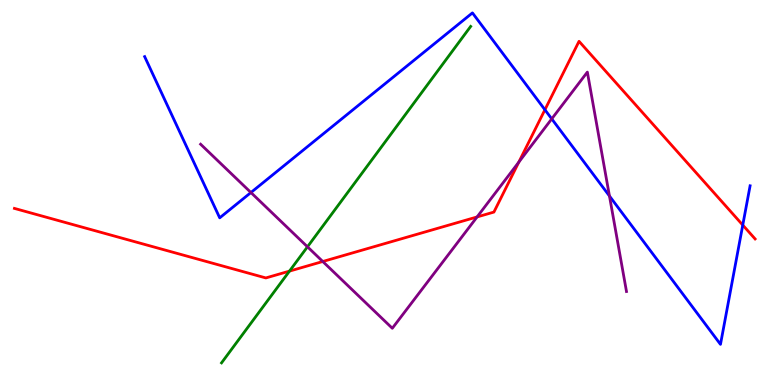[{'lines': ['blue', 'red'], 'intersections': [{'x': 7.03, 'y': 7.15}, {'x': 9.58, 'y': 4.15}]}, {'lines': ['green', 'red'], 'intersections': [{'x': 3.74, 'y': 2.96}]}, {'lines': ['purple', 'red'], 'intersections': [{'x': 4.16, 'y': 3.21}, {'x': 6.16, 'y': 4.37}, {'x': 6.69, 'y': 5.79}]}, {'lines': ['blue', 'green'], 'intersections': []}, {'lines': ['blue', 'purple'], 'intersections': [{'x': 3.24, 'y': 5.0}, {'x': 7.12, 'y': 6.91}, {'x': 7.86, 'y': 4.91}]}, {'lines': ['green', 'purple'], 'intersections': [{'x': 3.97, 'y': 3.59}]}]